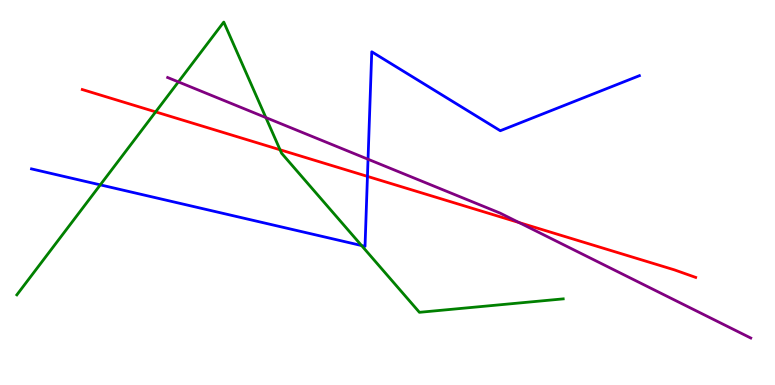[{'lines': ['blue', 'red'], 'intersections': [{'x': 4.74, 'y': 5.42}]}, {'lines': ['green', 'red'], 'intersections': [{'x': 2.01, 'y': 7.09}, {'x': 3.61, 'y': 6.11}]}, {'lines': ['purple', 'red'], 'intersections': [{'x': 6.7, 'y': 4.22}]}, {'lines': ['blue', 'green'], 'intersections': [{'x': 1.29, 'y': 5.2}, {'x': 4.67, 'y': 3.62}]}, {'lines': ['blue', 'purple'], 'intersections': [{'x': 4.75, 'y': 5.86}]}, {'lines': ['green', 'purple'], 'intersections': [{'x': 2.3, 'y': 7.87}, {'x': 3.43, 'y': 6.95}]}]